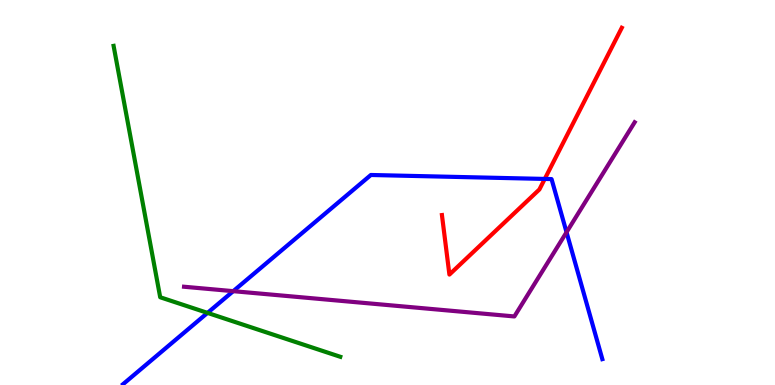[{'lines': ['blue', 'red'], 'intersections': [{'x': 7.03, 'y': 5.35}]}, {'lines': ['green', 'red'], 'intersections': []}, {'lines': ['purple', 'red'], 'intersections': []}, {'lines': ['blue', 'green'], 'intersections': [{'x': 2.68, 'y': 1.87}]}, {'lines': ['blue', 'purple'], 'intersections': [{'x': 3.01, 'y': 2.44}, {'x': 7.31, 'y': 3.97}]}, {'lines': ['green', 'purple'], 'intersections': []}]